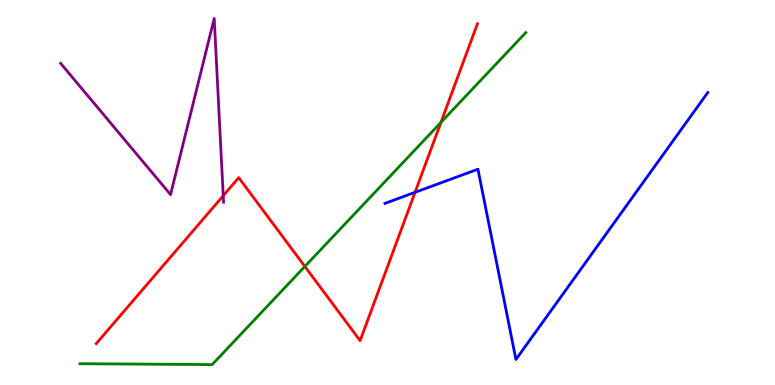[{'lines': ['blue', 'red'], 'intersections': [{'x': 5.36, 'y': 5.0}]}, {'lines': ['green', 'red'], 'intersections': [{'x': 3.93, 'y': 3.08}, {'x': 5.69, 'y': 6.82}]}, {'lines': ['purple', 'red'], 'intersections': [{'x': 2.88, 'y': 4.92}]}, {'lines': ['blue', 'green'], 'intersections': []}, {'lines': ['blue', 'purple'], 'intersections': []}, {'lines': ['green', 'purple'], 'intersections': []}]